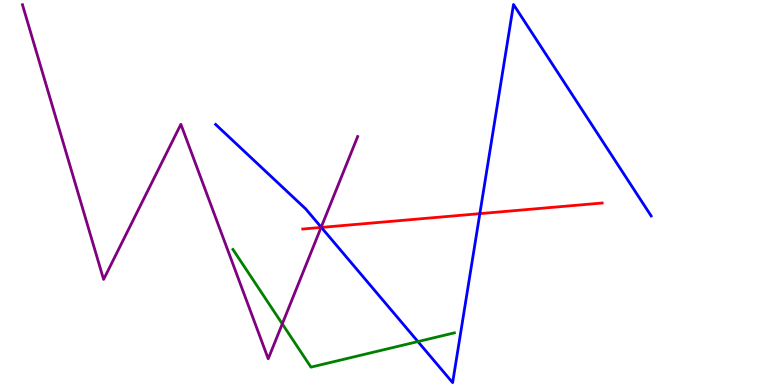[{'lines': ['blue', 'red'], 'intersections': [{'x': 4.15, 'y': 4.09}, {'x': 6.19, 'y': 4.45}]}, {'lines': ['green', 'red'], 'intersections': []}, {'lines': ['purple', 'red'], 'intersections': [{'x': 4.14, 'y': 4.09}]}, {'lines': ['blue', 'green'], 'intersections': [{'x': 5.39, 'y': 1.13}]}, {'lines': ['blue', 'purple'], 'intersections': [{'x': 4.14, 'y': 4.1}]}, {'lines': ['green', 'purple'], 'intersections': [{'x': 3.64, 'y': 1.59}]}]